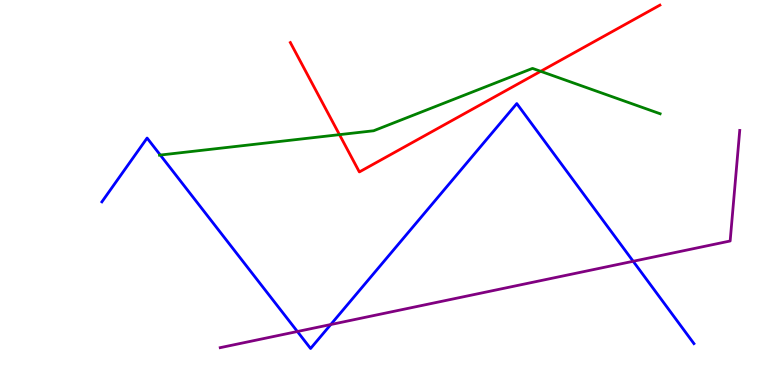[{'lines': ['blue', 'red'], 'intersections': []}, {'lines': ['green', 'red'], 'intersections': [{'x': 4.38, 'y': 6.5}, {'x': 6.98, 'y': 8.15}]}, {'lines': ['purple', 'red'], 'intersections': []}, {'lines': ['blue', 'green'], 'intersections': [{'x': 2.07, 'y': 5.97}]}, {'lines': ['blue', 'purple'], 'intersections': [{'x': 3.84, 'y': 1.39}, {'x': 4.27, 'y': 1.57}, {'x': 8.17, 'y': 3.21}]}, {'lines': ['green', 'purple'], 'intersections': []}]